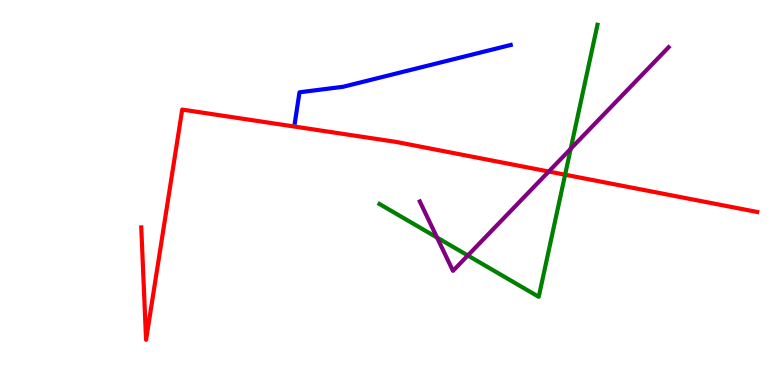[{'lines': ['blue', 'red'], 'intersections': []}, {'lines': ['green', 'red'], 'intersections': [{'x': 7.29, 'y': 5.46}]}, {'lines': ['purple', 'red'], 'intersections': [{'x': 7.08, 'y': 5.54}]}, {'lines': ['blue', 'green'], 'intersections': []}, {'lines': ['blue', 'purple'], 'intersections': []}, {'lines': ['green', 'purple'], 'intersections': [{'x': 5.64, 'y': 3.83}, {'x': 6.04, 'y': 3.36}, {'x': 7.36, 'y': 6.14}]}]